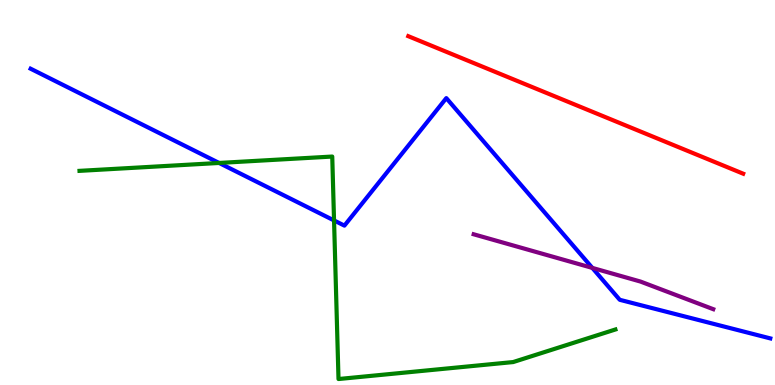[{'lines': ['blue', 'red'], 'intersections': []}, {'lines': ['green', 'red'], 'intersections': []}, {'lines': ['purple', 'red'], 'intersections': []}, {'lines': ['blue', 'green'], 'intersections': [{'x': 2.83, 'y': 5.77}, {'x': 4.31, 'y': 4.27}]}, {'lines': ['blue', 'purple'], 'intersections': [{'x': 7.64, 'y': 3.04}]}, {'lines': ['green', 'purple'], 'intersections': []}]